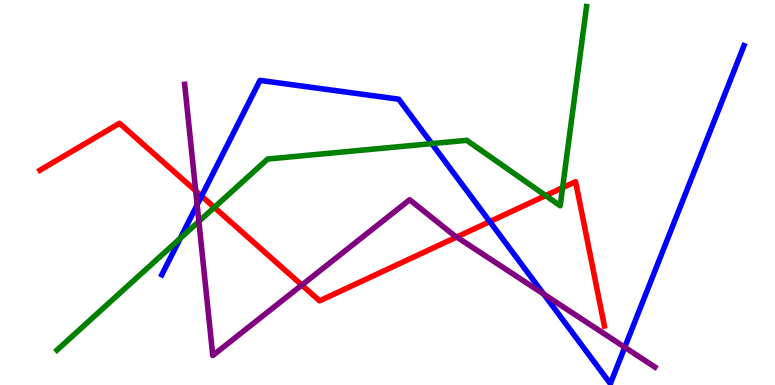[{'lines': ['blue', 'red'], 'intersections': [{'x': 2.6, 'y': 4.91}, {'x': 6.32, 'y': 4.24}]}, {'lines': ['green', 'red'], 'intersections': [{'x': 2.77, 'y': 4.61}, {'x': 7.04, 'y': 4.92}, {'x': 7.26, 'y': 5.12}]}, {'lines': ['purple', 'red'], 'intersections': [{'x': 2.53, 'y': 5.04}, {'x': 3.89, 'y': 2.6}, {'x': 5.89, 'y': 3.84}]}, {'lines': ['blue', 'green'], 'intersections': [{'x': 2.33, 'y': 3.81}, {'x': 5.57, 'y': 6.27}]}, {'lines': ['blue', 'purple'], 'intersections': [{'x': 2.54, 'y': 4.68}, {'x': 7.02, 'y': 2.36}, {'x': 8.06, 'y': 0.98}]}, {'lines': ['green', 'purple'], 'intersections': [{'x': 2.57, 'y': 4.25}]}]